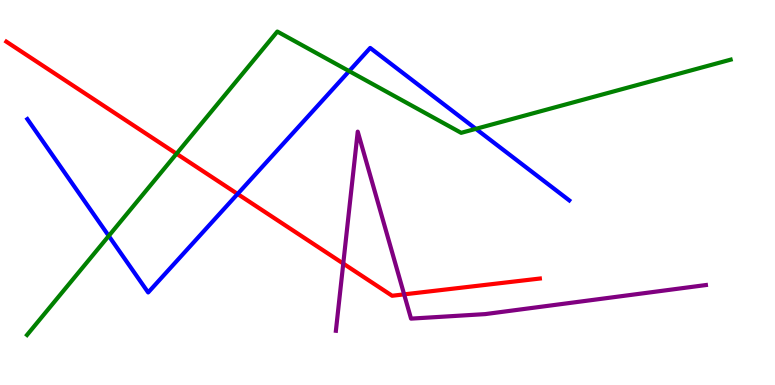[{'lines': ['blue', 'red'], 'intersections': [{'x': 3.07, 'y': 4.96}]}, {'lines': ['green', 'red'], 'intersections': [{'x': 2.28, 'y': 6.01}]}, {'lines': ['purple', 'red'], 'intersections': [{'x': 4.43, 'y': 3.15}, {'x': 5.21, 'y': 2.35}]}, {'lines': ['blue', 'green'], 'intersections': [{'x': 1.4, 'y': 3.87}, {'x': 4.51, 'y': 8.15}, {'x': 6.14, 'y': 6.65}]}, {'lines': ['blue', 'purple'], 'intersections': []}, {'lines': ['green', 'purple'], 'intersections': []}]